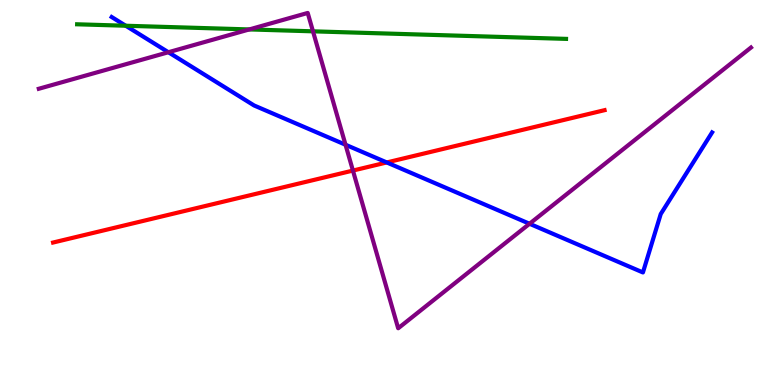[{'lines': ['blue', 'red'], 'intersections': [{'x': 4.99, 'y': 5.78}]}, {'lines': ['green', 'red'], 'intersections': []}, {'lines': ['purple', 'red'], 'intersections': [{'x': 4.55, 'y': 5.57}]}, {'lines': ['blue', 'green'], 'intersections': [{'x': 1.62, 'y': 9.33}]}, {'lines': ['blue', 'purple'], 'intersections': [{'x': 2.17, 'y': 8.64}, {'x': 4.46, 'y': 6.24}, {'x': 6.83, 'y': 4.19}]}, {'lines': ['green', 'purple'], 'intersections': [{'x': 3.22, 'y': 9.24}, {'x': 4.04, 'y': 9.19}]}]